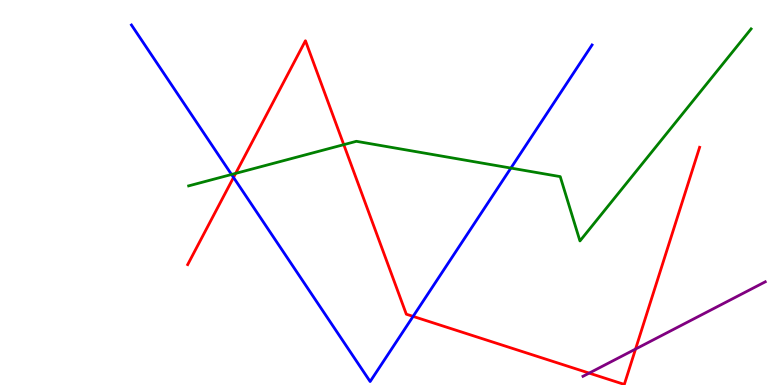[{'lines': ['blue', 'red'], 'intersections': [{'x': 3.01, 'y': 5.39}, {'x': 5.33, 'y': 1.78}]}, {'lines': ['green', 'red'], 'intersections': [{'x': 3.04, 'y': 5.5}, {'x': 4.44, 'y': 6.24}]}, {'lines': ['purple', 'red'], 'intersections': [{'x': 7.6, 'y': 0.309}, {'x': 8.2, 'y': 0.933}]}, {'lines': ['blue', 'green'], 'intersections': [{'x': 2.99, 'y': 5.47}, {'x': 6.59, 'y': 5.63}]}, {'lines': ['blue', 'purple'], 'intersections': []}, {'lines': ['green', 'purple'], 'intersections': []}]